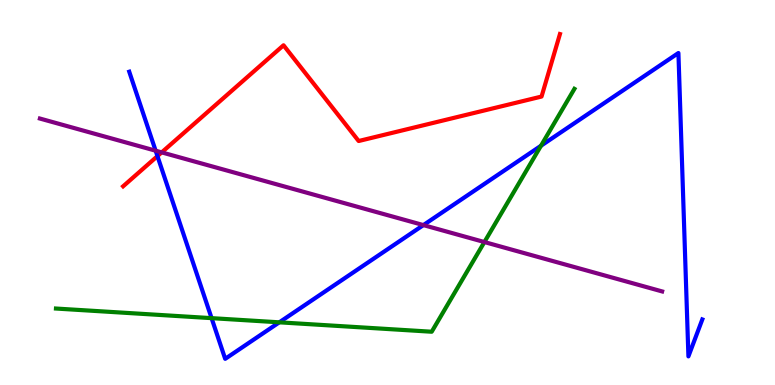[{'lines': ['blue', 'red'], 'intersections': [{'x': 2.03, 'y': 5.94}]}, {'lines': ['green', 'red'], 'intersections': []}, {'lines': ['purple', 'red'], 'intersections': [{'x': 2.09, 'y': 6.04}]}, {'lines': ['blue', 'green'], 'intersections': [{'x': 2.73, 'y': 1.74}, {'x': 3.6, 'y': 1.63}, {'x': 6.98, 'y': 6.21}]}, {'lines': ['blue', 'purple'], 'intersections': [{'x': 2.01, 'y': 6.09}, {'x': 5.46, 'y': 4.15}]}, {'lines': ['green', 'purple'], 'intersections': [{'x': 6.25, 'y': 3.71}]}]